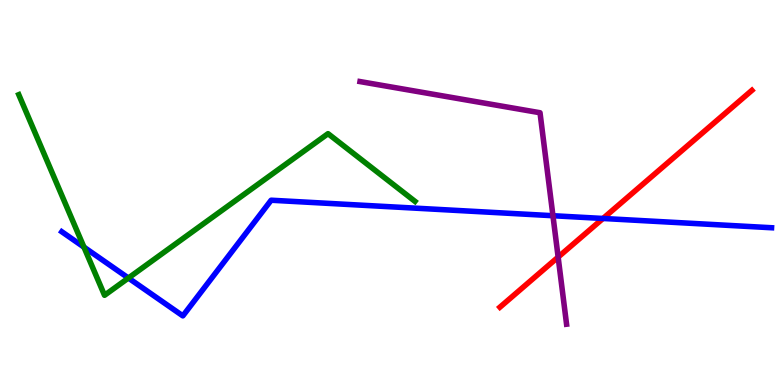[{'lines': ['blue', 'red'], 'intersections': [{'x': 7.78, 'y': 4.33}]}, {'lines': ['green', 'red'], 'intersections': []}, {'lines': ['purple', 'red'], 'intersections': [{'x': 7.2, 'y': 3.32}]}, {'lines': ['blue', 'green'], 'intersections': [{'x': 1.08, 'y': 3.58}, {'x': 1.66, 'y': 2.78}]}, {'lines': ['blue', 'purple'], 'intersections': [{'x': 7.13, 'y': 4.4}]}, {'lines': ['green', 'purple'], 'intersections': []}]